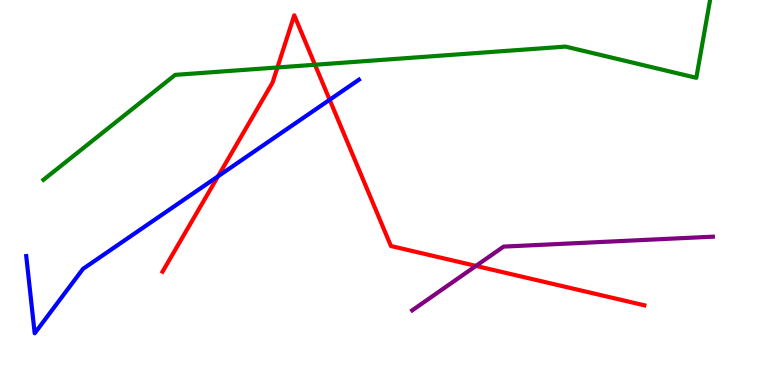[{'lines': ['blue', 'red'], 'intersections': [{'x': 2.81, 'y': 5.42}, {'x': 4.25, 'y': 7.41}]}, {'lines': ['green', 'red'], 'intersections': [{'x': 3.58, 'y': 8.25}, {'x': 4.06, 'y': 8.32}]}, {'lines': ['purple', 'red'], 'intersections': [{'x': 6.14, 'y': 3.09}]}, {'lines': ['blue', 'green'], 'intersections': []}, {'lines': ['blue', 'purple'], 'intersections': []}, {'lines': ['green', 'purple'], 'intersections': []}]